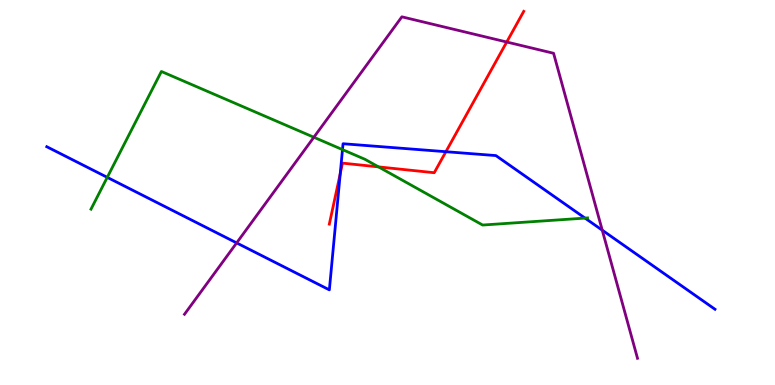[{'lines': ['blue', 'red'], 'intersections': [{'x': 4.39, 'y': 5.49}, {'x': 5.75, 'y': 6.06}]}, {'lines': ['green', 'red'], 'intersections': [{'x': 4.88, 'y': 5.67}]}, {'lines': ['purple', 'red'], 'intersections': [{'x': 6.54, 'y': 8.91}]}, {'lines': ['blue', 'green'], 'intersections': [{'x': 1.38, 'y': 5.39}, {'x': 4.42, 'y': 6.11}, {'x': 7.55, 'y': 4.33}]}, {'lines': ['blue', 'purple'], 'intersections': [{'x': 3.05, 'y': 3.69}, {'x': 7.77, 'y': 4.02}]}, {'lines': ['green', 'purple'], 'intersections': [{'x': 4.05, 'y': 6.43}]}]